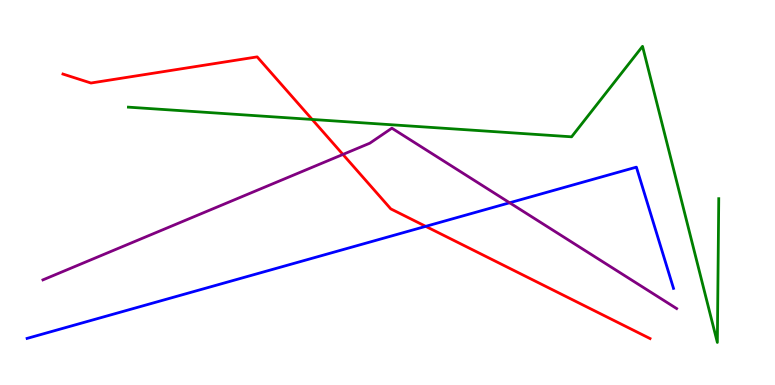[{'lines': ['blue', 'red'], 'intersections': [{'x': 5.49, 'y': 4.12}]}, {'lines': ['green', 'red'], 'intersections': [{'x': 4.03, 'y': 6.9}]}, {'lines': ['purple', 'red'], 'intersections': [{'x': 4.42, 'y': 5.99}]}, {'lines': ['blue', 'green'], 'intersections': []}, {'lines': ['blue', 'purple'], 'intersections': [{'x': 6.58, 'y': 4.73}]}, {'lines': ['green', 'purple'], 'intersections': []}]